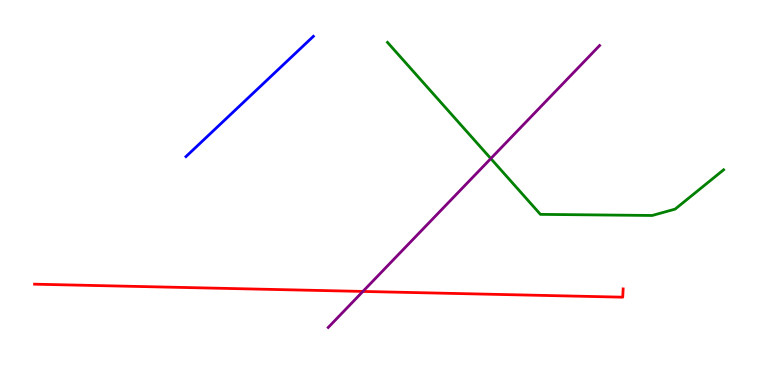[{'lines': ['blue', 'red'], 'intersections': []}, {'lines': ['green', 'red'], 'intersections': []}, {'lines': ['purple', 'red'], 'intersections': [{'x': 4.68, 'y': 2.43}]}, {'lines': ['blue', 'green'], 'intersections': []}, {'lines': ['blue', 'purple'], 'intersections': []}, {'lines': ['green', 'purple'], 'intersections': [{'x': 6.33, 'y': 5.88}]}]